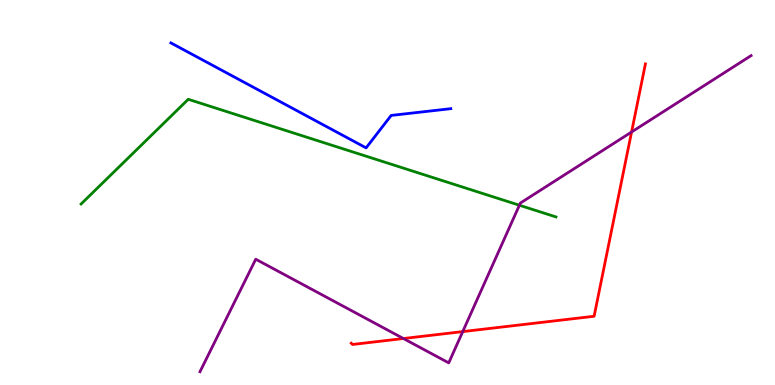[{'lines': ['blue', 'red'], 'intersections': []}, {'lines': ['green', 'red'], 'intersections': []}, {'lines': ['purple', 'red'], 'intersections': [{'x': 5.21, 'y': 1.21}, {'x': 5.97, 'y': 1.39}, {'x': 8.15, 'y': 6.57}]}, {'lines': ['blue', 'green'], 'intersections': []}, {'lines': ['blue', 'purple'], 'intersections': []}, {'lines': ['green', 'purple'], 'intersections': [{'x': 6.7, 'y': 4.67}]}]